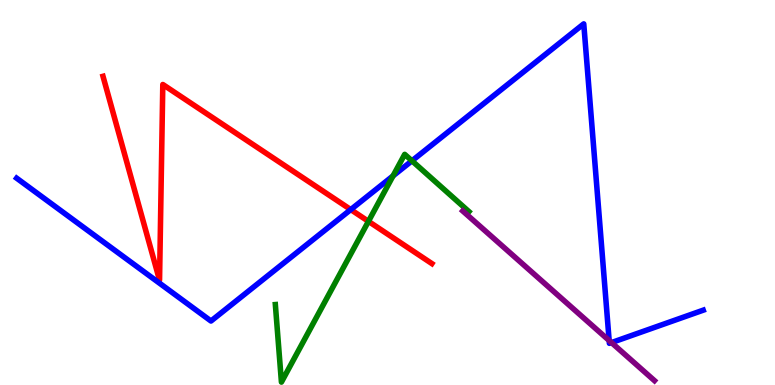[{'lines': ['blue', 'red'], 'intersections': [{'x': 4.53, 'y': 4.56}]}, {'lines': ['green', 'red'], 'intersections': [{'x': 4.75, 'y': 4.25}]}, {'lines': ['purple', 'red'], 'intersections': []}, {'lines': ['blue', 'green'], 'intersections': [{'x': 5.07, 'y': 5.43}, {'x': 5.32, 'y': 5.82}]}, {'lines': ['blue', 'purple'], 'intersections': [{'x': 7.86, 'y': 1.15}, {'x': 7.89, 'y': 1.1}]}, {'lines': ['green', 'purple'], 'intersections': []}]